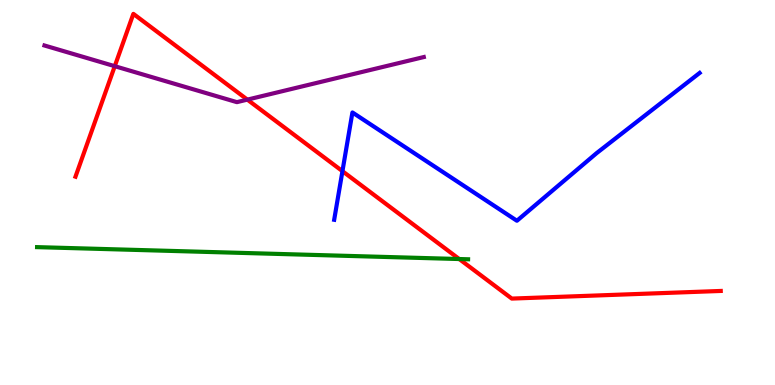[{'lines': ['blue', 'red'], 'intersections': [{'x': 4.42, 'y': 5.55}]}, {'lines': ['green', 'red'], 'intersections': [{'x': 5.93, 'y': 3.27}]}, {'lines': ['purple', 'red'], 'intersections': [{'x': 1.48, 'y': 8.28}, {'x': 3.19, 'y': 7.41}]}, {'lines': ['blue', 'green'], 'intersections': []}, {'lines': ['blue', 'purple'], 'intersections': []}, {'lines': ['green', 'purple'], 'intersections': []}]